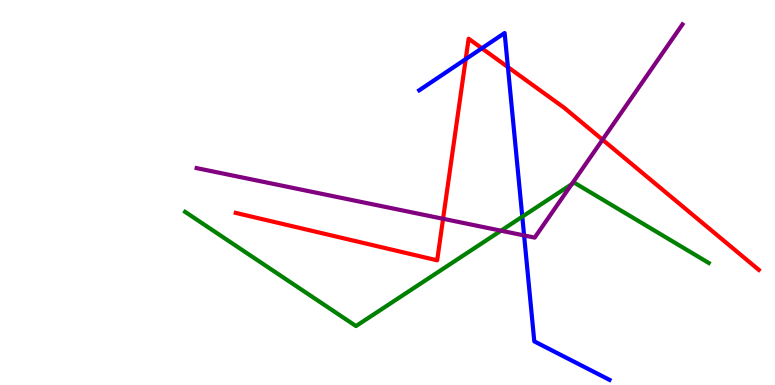[{'lines': ['blue', 'red'], 'intersections': [{'x': 6.01, 'y': 8.46}, {'x': 6.22, 'y': 8.75}, {'x': 6.55, 'y': 8.26}]}, {'lines': ['green', 'red'], 'intersections': []}, {'lines': ['purple', 'red'], 'intersections': [{'x': 5.72, 'y': 4.32}, {'x': 7.77, 'y': 6.37}]}, {'lines': ['blue', 'green'], 'intersections': [{'x': 6.74, 'y': 4.37}]}, {'lines': ['blue', 'purple'], 'intersections': [{'x': 6.76, 'y': 3.88}]}, {'lines': ['green', 'purple'], 'intersections': [{'x': 6.46, 'y': 4.01}, {'x': 7.38, 'y': 5.22}]}]